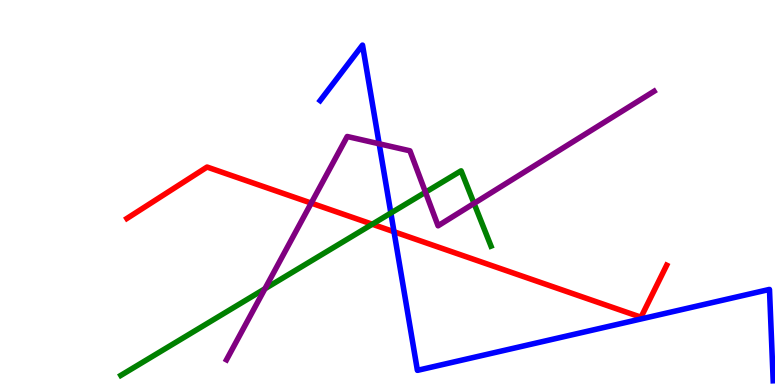[{'lines': ['blue', 'red'], 'intersections': [{'x': 5.08, 'y': 3.98}]}, {'lines': ['green', 'red'], 'intersections': [{'x': 4.8, 'y': 4.18}]}, {'lines': ['purple', 'red'], 'intersections': [{'x': 4.02, 'y': 4.72}]}, {'lines': ['blue', 'green'], 'intersections': [{'x': 5.04, 'y': 4.47}]}, {'lines': ['blue', 'purple'], 'intersections': [{'x': 4.89, 'y': 6.27}]}, {'lines': ['green', 'purple'], 'intersections': [{'x': 3.42, 'y': 2.5}, {'x': 5.49, 'y': 5.01}, {'x': 6.12, 'y': 4.72}]}]